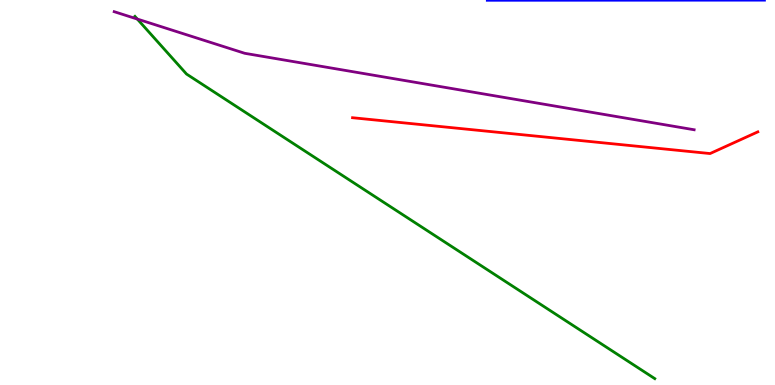[{'lines': ['blue', 'red'], 'intersections': []}, {'lines': ['green', 'red'], 'intersections': []}, {'lines': ['purple', 'red'], 'intersections': []}, {'lines': ['blue', 'green'], 'intersections': []}, {'lines': ['blue', 'purple'], 'intersections': []}, {'lines': ['green', 'purple'], 'intersections': [{'x': 1.77, 'y': 9.51}]}]